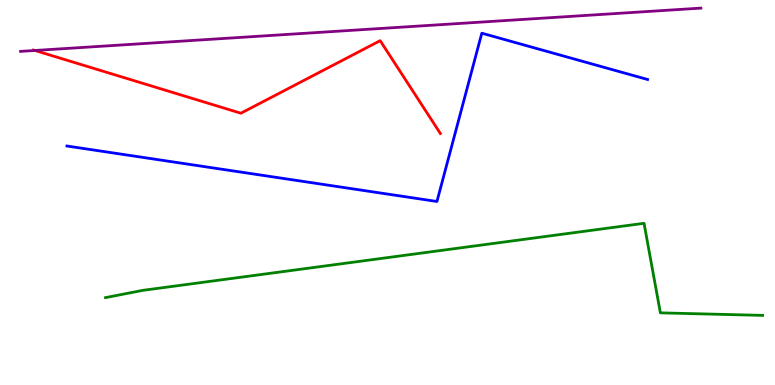[{'lines': ['blue', 'red'], 'intersections': []}, {'lines': ['green', 'red'], 'intersections': []}, {'lines': ['purple', 'red'], 'intersections': [{'x': 0.451, 'y': 8.69}]}, {'lines': ['blue', 'green'], 'intersections': []}, {'lines': ['blue', 'purple'], 'intersections': []}, {'lines': ['green', 'purple'], 'intersections': []}]